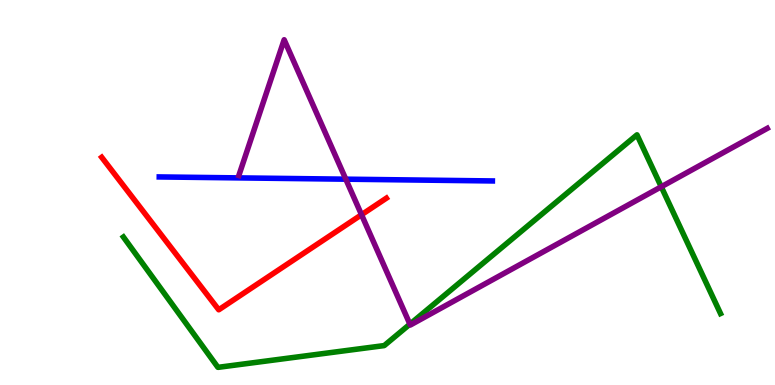[{'lines': ['blue', 'red'], 'intersections': []}, {'lines': ['green', 'red'], 'intersections': []}, {'lines': ['purple', 'red'], 'intersections': [{'x': 4.66, 'y': 4.42}]}, {'lines': ['blue', 'green'], 'intersections': []}, {'lines': ['blue', 'purple'], 'intersections': [{'x': 4.46, 'y': 5.35}]}, {'lines': ['green', 'purple'], 'intersections': [{'x': 5.29, 'y': 1.58}, {'x': 8.53, 'y': 5.15}]}]